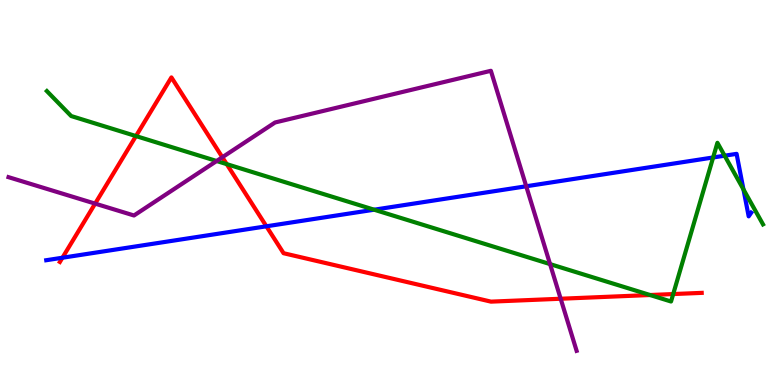[{'lines': ['blue', 'red'], 'intersections': [{'x': 0.806, 'y': 3.31}, {'x': 3.44, 'y': 4.12}]}, {'lines': ['green', 'red'], 'intersections': [{'x': 1.75, 'y': 6.47}, {'x': 2.93, 'y': 5.74}, {'x': 8.39, 'y': 2.34}, {'x': 8.69, 'y': 2.36}]}, {'lines': ['purple', 'red'], 'intersections': [{'x': 1.23, 'y': 4.71}, {'x': 2.87, 'y': 5.92}, {'x': 7.23, 'y': 2.24}]}, {'lines': ['blue', 'green'], 'intersections': [{'x': 4.83, 'y': 4.55}, {'x': 9.2, 'y': 5.91}, {'x': 9.35, 'y': 5.96}, {'x': 9.59, 'y': 5.08}]}, {'lines': ['blue', 'purple'], 'intersections': [{'x': 6.79, 'y': 5.16}]}, {'lines': ['green', 'purple'], 'intersections': [{'x': 2.8, 'y': 5.82}, {'x': 7.1, 'y': 3.14}]}]